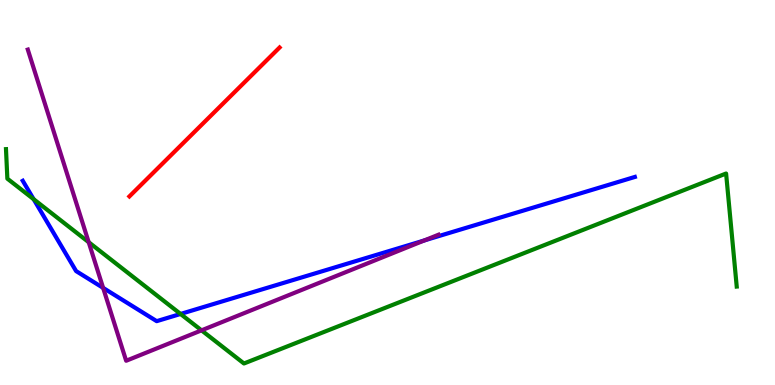[{'lines': ['blue', 'red'], 'intersections': []}, {'lines': ['green', 'red'], 'intersections': []}, {'lines': ['purple', 'red'], 'intersections': []}, {'lines': ['blue', 'green'], 'intersections': [{'x': 0.434, 'y': 4.83}, {'x': 2.33, 'y': 1.85}]}, {'lines': ['blue', 'purple'], 'intersections': [{'x': 1.33, 'y': 2.52}, {'x': 5.47, 'y': 3.75}]}, {'lines': ['green', 'purple'], 'intersections': [{'x': 1.14, 'y': 3.71}, {'x': 2.6, 'y': 1.42}]}]